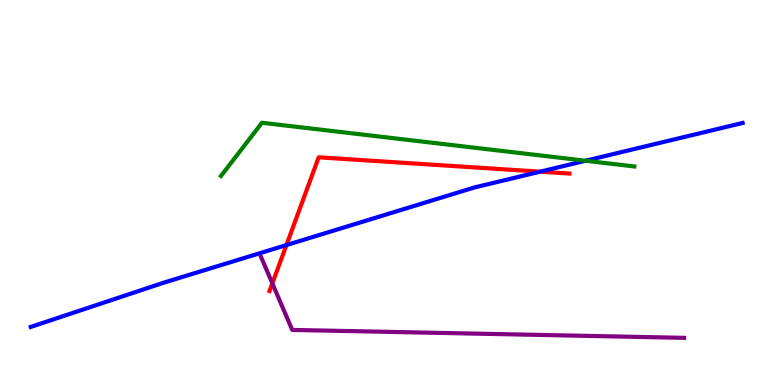[{'lines': ['blue', 'red'], 'intersections': [{'x': 3.7, 'y': 3.63}, {'x': 6.97, 'y': 5.54}]}, {'lines': ['green', 'red'], 'intersections': []}, {'lines': ['purple', 'red'], 'intersections': [{'x': 3.51, 'y': 2.64}]}, {'lines': ['blue', 'green'], 'intersections': [{'x': 7.56, 'y': 5.82}]}, {'lines': ['blue', 'purple'], 'intersections': []}, {'lines': ['green', 'purple'], 'intersections': []}]